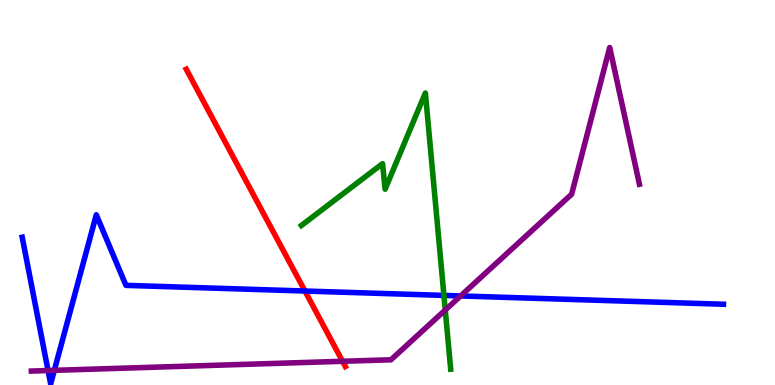[{'lines': ['blue', 'red'], 'intersections': [{'x': 3.93, 'y': 2.44}]}, {'lines': ['green', 'red'], 'intersections': []}, {'lines': ['purple', 'red'], 'intersections': [{'x': 4.42, 'y': 0.616}]}, {'lines': ['blue', 'green'], 'intersections': [{'x': 5.73, 'y': 2.33}]}, {'lines': ['blue', 'purple'], 'intersections': [{'x': 0.62, 'y': 0.376}, {'x': 0.701, 'y': 0.381}, {'x': 5.94, 'y': 2.31}]}, {'lines': ['green', 'purple'], 'intersections': [{'x': 5.75, 'y': 1.95}]}]